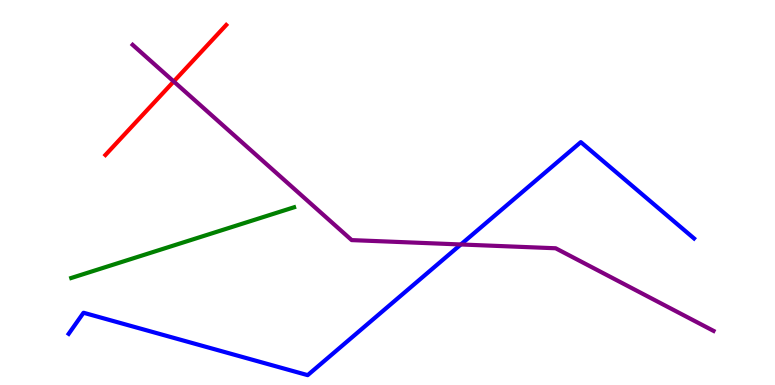[{'lines': ['blue', 'red'], 'intersections': []}, {'lines': ['green', 'red'], 'intersections': []}, {'lines': ['purple', 'red'], 'intersections': [{'x': 2.24, 'y': 7.88}]}, {'lines': ['blue', 'green'], 'intersections': []}, {'lines': ['blue', 'purple'], 'intersections': [{'x': 5.95, 'y': 3.65}]}, {'lines': ['green', 'purple'], 'intersections': []}]